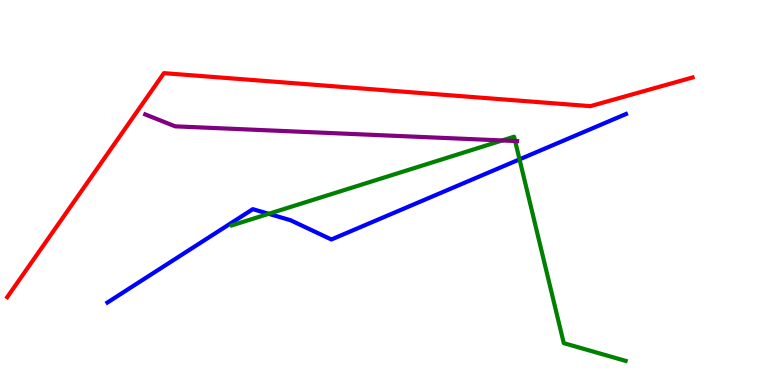[{'lines': ['blue', 'red'], 'intersections': []}, {'lines': ['green', 'red'], 'intersections': []}, {'lines': ['purple', 'red'], 'intersections': []}, {'lines': ['blue', 'green'], 'intersections': [{'x': 3.47, 'y': 4.45}, {'x': 6.7, 'y': 5.86}]}, {'lines': ['blue', 'purple'], 'intersections': []}, {'lines': ['green', 'purple'], 'intersections': [{'x': 6.48, 'y': 6.35}, {'x': 6.65, 'y': 6.34}]}]